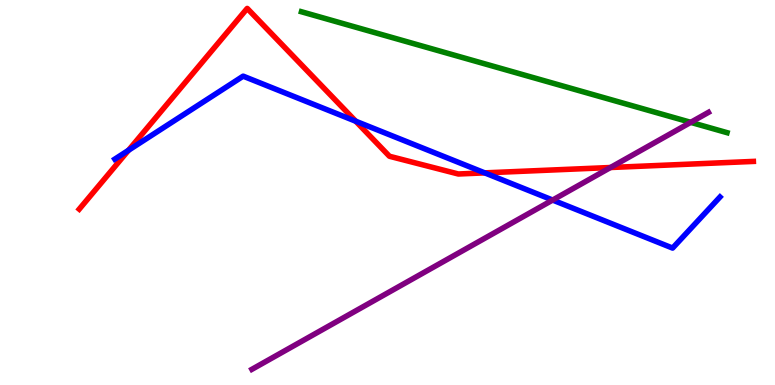[{'lines': ['blue', 'red'], 'intersections': [{'x': 1.66, 'y': 6.1}, {'x': 4.59, 'y': 6.85}, {'x': 6.25, 'y': 5.51}]}, {'lines': ['green', 'red'], 'intersections': []}, {'lines': ['purple', 'red'], 'intersections': [{'x': 7.88, 'y': 5.65}]}, {'lines': ['blue', 'green'], 'intersections': []}, {'lines': ['blue', 'purple'], 'intersections': [{'x': 7.13, 'y': 4.8}]}, {'lines': ['green', 'purple'], 'intersections': [{'x': 8.91, 'y': 6.82}]}]